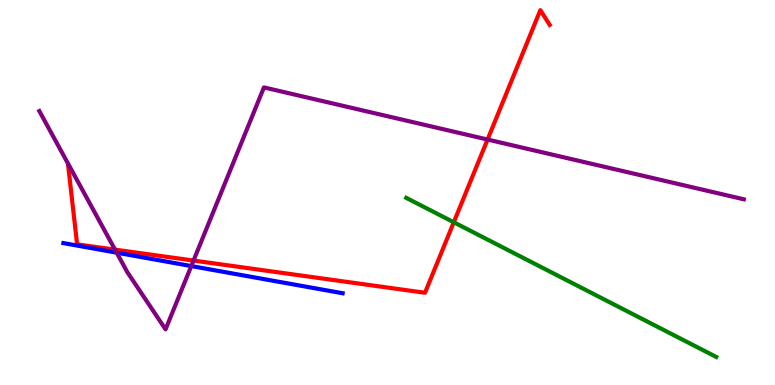[{'lines': ['blue', 'red'], 'intersections': []}, {'lines': ['green', 'red'], 'intersections': [{'x': 5.86, 'y': 4.23}]}, {'lines': ['purple', 'red'], 'intersections': [{'x': 1.48, 'y': 3.52}, {'x': 2.5, 'y': 3.23}, {'x': 6.29, 'y': 6.38}]}, {'lines': ['blue', 'green'], 'intersections': []}, {'lines': ['blue', 'purple'], 'intersections': [{'x': 1.51, 'y': 3.44}, {'x': 2.47, 'y': 3.09}]}, {'lines': ['green', 'purple'], 'intersections': []}]